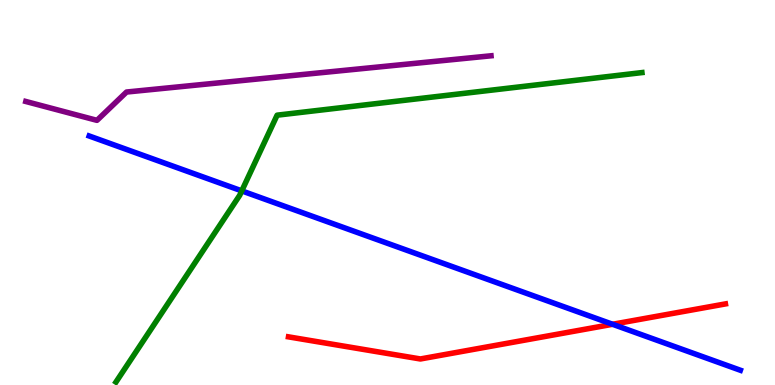[{'lines': ['blue', 'red'], 'intersections': [{'x': 7.9, 'y': 1.58}]}, {'lines': ['green', 'red'], 'intersections': []}, {'lines': ['purple', 'red'], 'intersections': []}, {'lines': ['blue', 'green'], 'intersections': [{'x': 3.12, 'y': 5.04}]}, {'lines': ['blue', 'purple'], 'intersections': []}, {'lines': ['green', 'purple'], 'intersections': []}]